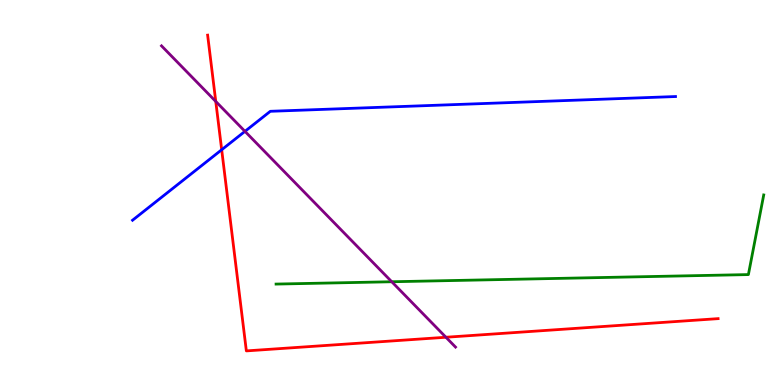[{'lines': ['blue', 'red'], 'intersections': [{'x': 2.86, 'y': 6.11}]}, {'lines': ['green', 'red'], 'intersections': []}, {'lines': ['purple', 'red'], 'intersections': [{'x': 2.78, 'y': 7.37}, {'x': 5.75, 'y': 1.24}]}, {'lines': ['blue', 'green'], 'intersections': []}, {'lines': ['blue', 'purple'], 'intersections': [{'x': 3.16, 'y': 6.59}]}, {'lines': ['green', 'purple'], 'intersections': [{'x': 5.05, 'y': 2.68}]}]